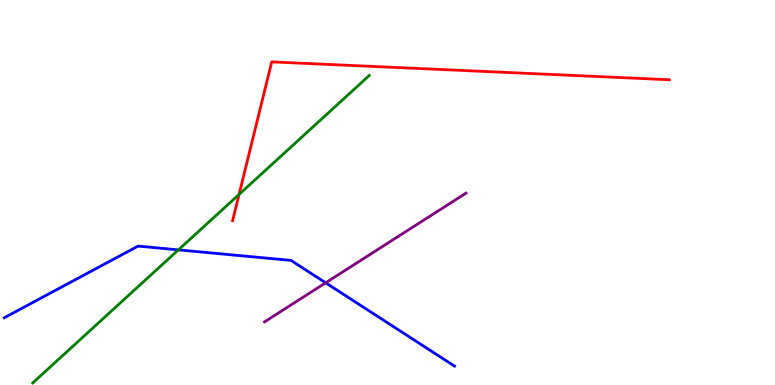[{'lines': ['blue', 'red'], 'intersections': []}, {'lines': ['green', 'red'], 'intersections': [{'x': 3.08, 'y': 4.95}]}, {'lines': ['purple', 'red'], 'intersections': []}, {'lines': ['blue', 'green'], 'intersections': [{'x': 2.3, 'y': 3.51}]}, {'lines': ['blue', 'purple'], 'intersections': [{'x': 4.2, 'y': 2.65}]}, {'lines': ['green', 'purple'], 'intersections': []}]